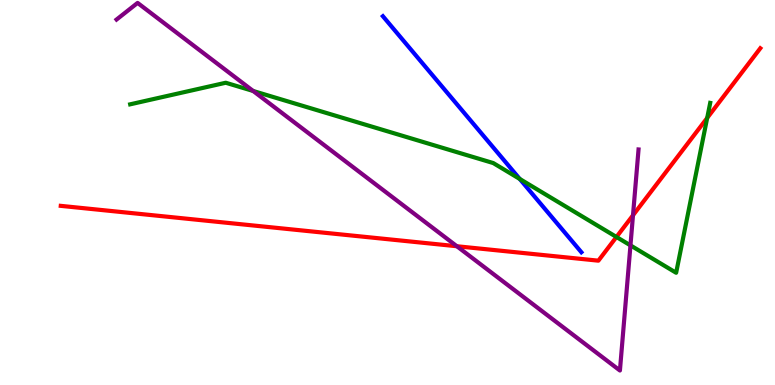[{'lines': ['blue', 'red'], 'intersections': []}, {'lines': ['green', 'red'], 'intersections': [{'x': 7.95, 'y': 3.84}, {'x': 9.12, 'y': 6.94}]}, {'lines': ['purple', 'red'], 'intersections': [{'x': 5.9, 'y': 3.6}, {'x': 8.17, 'y': 4.41}]}, {'lines': ['blue', 'green'], 'intersections': [{'x': 6.71, 'y': 5.35}]}, {'lines': ['blue', 'purple'], 'intersections': []}, {'lines': ['green', 'purple'], 'intersections': [{'x': 3.27, 'y': 7.64}, {'x': 8.14, 'y': 3.63}]}]